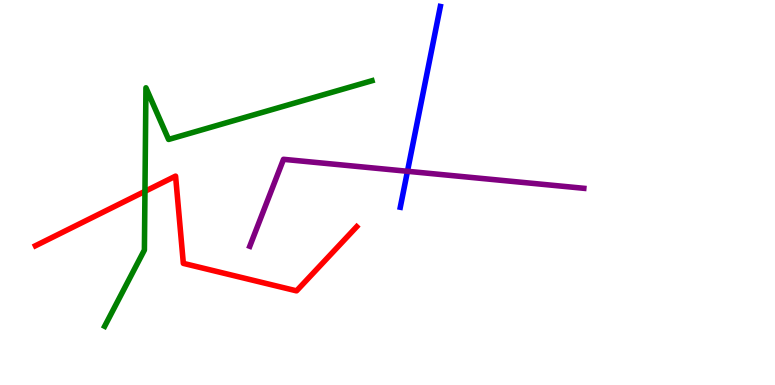[{'lines': ['blue', 'red'], 'intersections': []}, {'lines': ['green', 'red'], 'intersections': [{'x': 1.87, 'y': 5.03}]}, {'lines': ['purple', 'red'], 'intersections': []}, {'lines': ['blue', 'green'], 'intersections': []}, {'lines': ['blue', 'purple'], 'intersections': [{'x': 5.26, 'y': 5.55}]}, {'lines': ['green', 'purple'], 'intersections': []}]